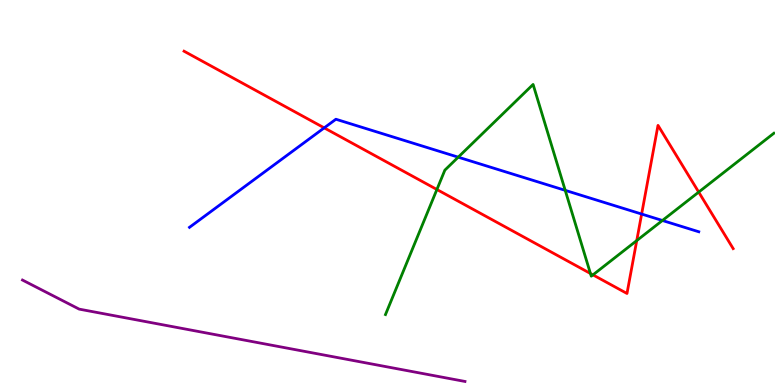[{'lines': ['blue', 'red'], 'intersections': [{'x': 4.18, 'y': 6.68}, {'x': 8.28, 'y': 4.44}]}, {'lines': ['green', 'red'], 'intersections': [{'x': 5.64, 'y': 5.08}, {'x': 7.62, 'y': 2.9}, {'x': 7.65, 'y': 2.86}, {'x': 8.22, 'y': 3.75}, {'x': 9.02, 'y': 5.01}]}, {'lines': ['purple', 'red'], 'intersections': []}, {'lines': ['blue', 'green'], 'intersections': [{'x': 5.91, 'y': 5.92}, {'x': 7.29, 'y': 5.06}, {'x': 8.55, 'y': 4.27}]}, {'lines': ['blue', 'purple'], 'intersections': []}, {'lines': ['green', 'purple'], 'intersections': []}]